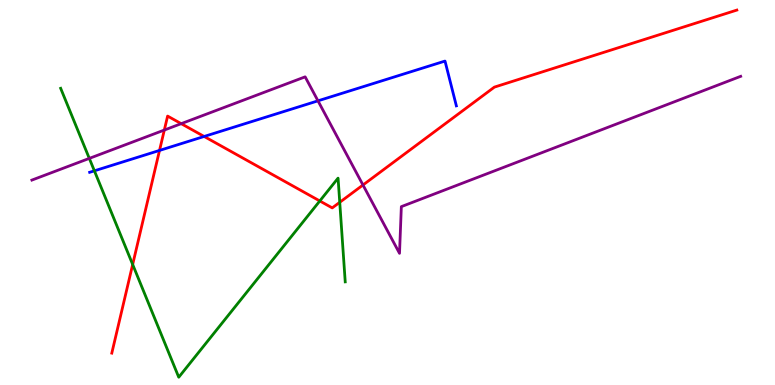[{'lines': ['blue', 'red'], 'intersections': [{'x': 2.06, 'y': 6.09}, {'x': 2.63, 'y': 6.46}]}, {'lines': ['green', 'red'], 'intersections': [{'x': 1.71, 'y': 3.13}, {'x': 4.13, 'y': 4.78}, {'x': 4.38, 'y': 4.75}]}, {'lines': ['purple', 'red'], 'intersections': [{'x': 2.12, 'y': 6.62}, {'x': 2.34, 'y': 6.79}, {'x': 4.68, 'y': 5.19}]}, {'lines': ['blue', 'green'], 'intersections': [{'x': 1.22, 'y': 5.56}]}, {'lines': ['blue', 'purple'], 'intersections': [{'x': 4.1, 'y': 7.38}]}, {'lines': ['green', 'purple'], 'intersections': [{'x': 1.15, 'y': 5.89}]}]